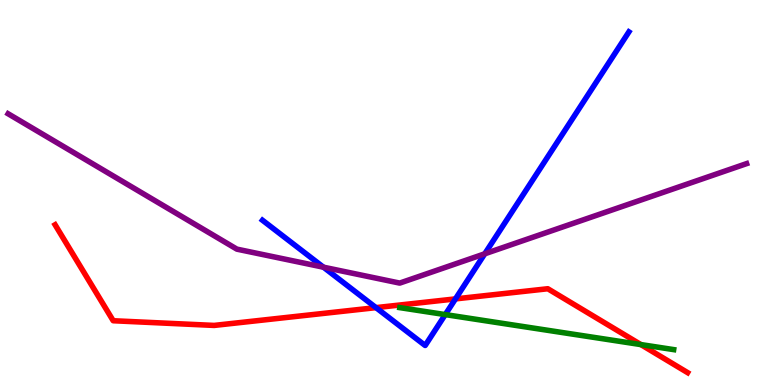[{'lines': ['blue', 'red'], 'intersections': [{'x': 4.85, 'y': 2.01}, {'x': 5.88, 'y': 2.24}]}, {'lines': ['green', 'red'], 'intersections': [{'x': 8.27, 'y': 1.05}]}, {'lines': ['purple', 'red'], 'intersections': []}, {'lines': ['blue', 'green'], 'intersections': [{'x': 5.75, 'y': 1.83}]}, {'lines': ['blue', 'purple'], 'intersections': [{'x': 4.17, 'y': 3.06}, {'x': 6.25, 'y': 3.41}]}, {'lines': ['green', 'purple'], 'intersections': []}]